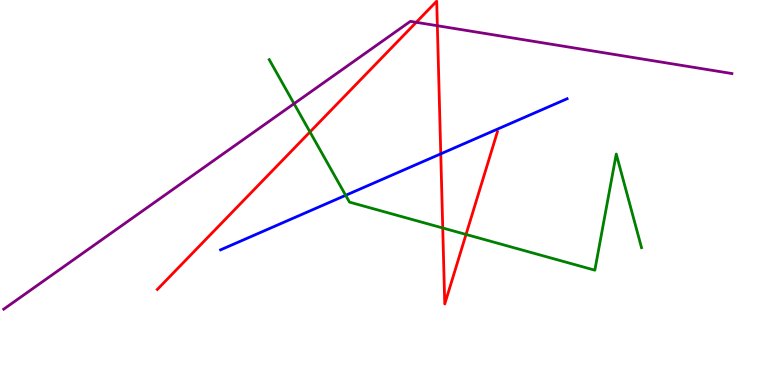[{'lines': ['blue', 'red'], 'intersections': [{'x': 5.69, 'y': 6.0}]}, {'lines': ['green', 'red'], 'intersections': [{'x': 4.0, 'y': 6.57}, {'x': 5.71, 'y': 4.08}, {'x': 6.01, 'y': 3.91}]}, {'lines': ['purple', 'red'], 'intersections': [{'x': 5.37, 'y': 9.42}, {'x': 5.64, 'y': 9.33}]}, {'lines': ['blue', 'green'], 'intersections': [{'x': 4.46, 'y': 4.93}]}, {'lines': ['blue', 'purple'], 'intersections': []}, {'lines': ['green', 'purple'], 'intersections': [{'x': 3.79, 'y': 7.31}]}]